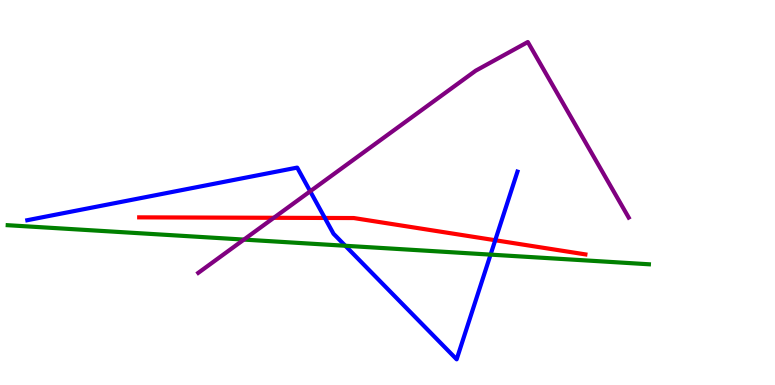[{'lines': ['blue', 'red'], 'intersections': [{'x': 4.19, 'y': 4.34}, {'x': 6.39, 'y': 3.76}]}, {'lines': ['green', 'red'], 'intersections': []}, {'lines': ['purple', 'red'], 'intersections': [{'x': 3.53, 'y': 4.34}]}, {'lines': ['blue', 'green'], 'intersections': [{'x': 4.46, 'y': 3.62}, {'x': 6.33, 'y': 3.39}]}, {'lines': ['blue', 'purple'], 'intersections': [{'x': 4.0, 'y': 5.03}]}, {'lines': ['green', 'purple'], 'intersections': [{'x': 3.15, 'y': 3.78}]}]